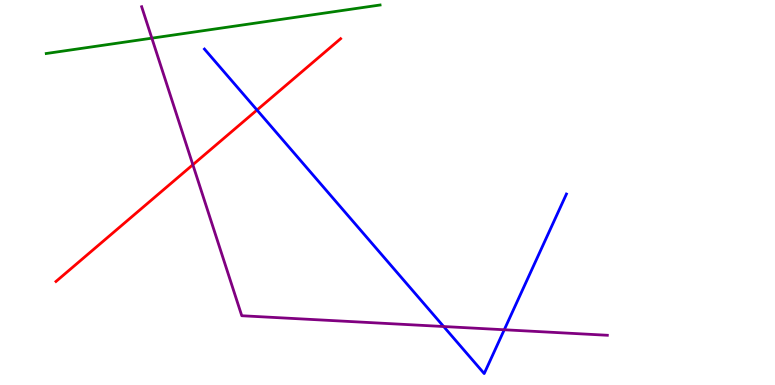[{'lines': ['blue', 'red'], 'intersections': [{'x': 3.32, 'y': 7.14}]}, {'lines': ['green', 'red'], 'intersections': []}, {'lines': ['purple', 'red'], 'intersections': [{'x': 2.49, 'y': 5.72}]}, {'lines': ['blue', 'green'], 'intersections': []}, {'lines': ['blue', 'purple'], 'intersections': [{'x': 5.72, 'y': 1.52}, {'x': 6.51, 'y': 1.43}]}, {'lines': ['green', 'purple'], 'intersections': [{'x': 1.96, 'y': 9.01}]}]